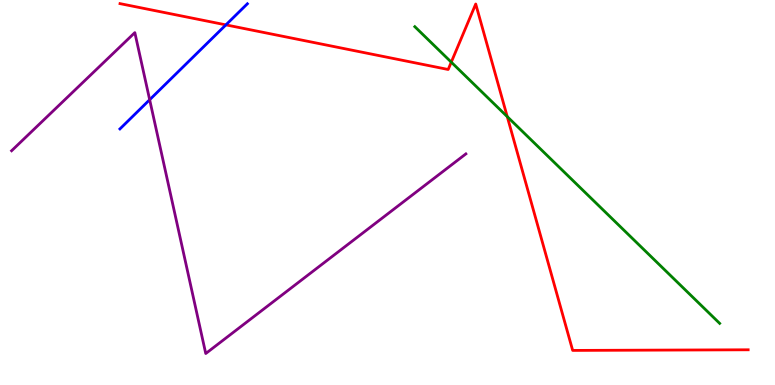[{'lines': ['blue', 'red'], 'intersections': [{'x': 2.91, 'y': 9.35}]}, {'lines': ['green', 'red'], 'intersections': [{'x': 5.82, 'y': 8.39}, {'x': 6.55, 'y': 6.97}]}, {'lines': ['purple', 'red'], 'intersections': []}, {'lines': ['blue', 'green'], 'intersections': []}, {'lines': ['blue', 'purple'], 'intersections': [{'x': 1.93, 'y': 7.41}]}, {'lines': ['green', 'purple'], 'intersections': []}]